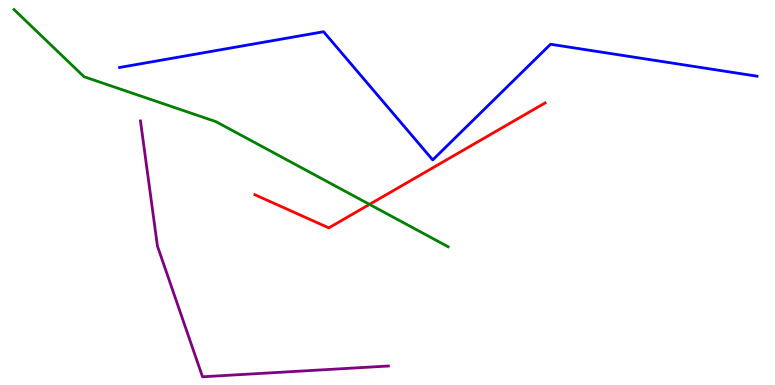[{'lines': ['blue', 'red'], 'intersections': []}, {'lines': ['green', 'red'], 'intersections': [{'x': 4.77, 'y': 4.69}]}, {'lines': ['purple', 'red'], 'intersections': []}, {'lines': ['blue', 'green'], 'intersections': []}, {'lines': ['blue', 'purple'], 'intersections': []}, {'lines': ['green', 'purple'], 'intersections': []}]